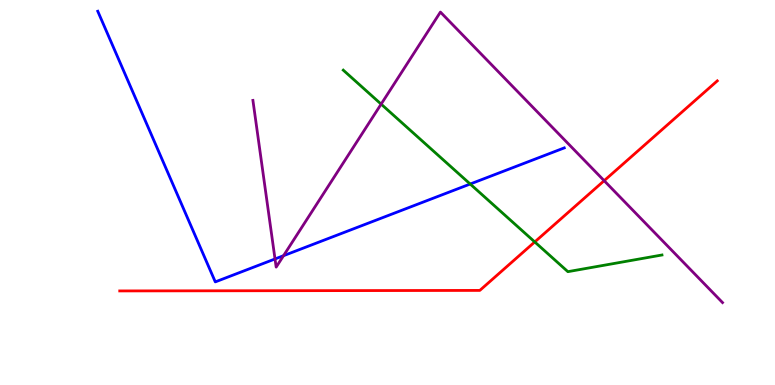[{'lines': ['blue', 'red'], 'intersections': []}, {'lines': ['green', 'red'], 'intersections': [{'x': 6.9, 'y': 3.72}]}, {'lines': ['purple', 'red'], 'intersections': [{'x': 7.8, 'y': 5.31}]}, {'lines': ['blue', 'green'], 'intersections': [{'x': 6.07, 'y': 5.22}]}, {'lines': ['blue', 'purple'], 'intersections': [{'x': 3.55, 'y': 3.27}, {'x': 3.66, 'y': 3.36}]}, {'lines': ['green', 'purple'], 'intersections': [{'x': 4.92, 'y': 7.3}]}]